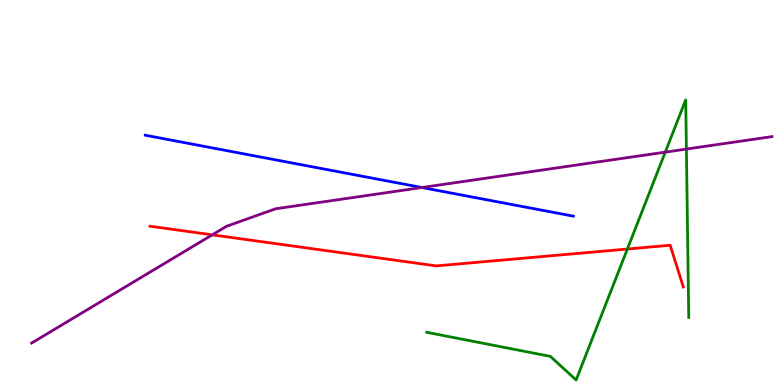[{'lines': ['blue', 'red'], 'intersections': []}, {'lines': ['green', 'red'], 'intersections': [{'x': 8.09, 'y': 3.53}]}, {'lines': ['purple', 'red'], 'intersections': [{'x': 2.74, 'y': 3.9}]}, {'lines': ['blue', 'green'], 'intersections': []}, {'lines': ['blue', 'purple'], 'intersections': [{'x': 5.44, 'y': 5.13}]}, {'lines': ['green', 'purple'], 'intersections': [{'x': 8.58, 'y': 6.05}, {'x': 8.86, 'y': 6.13}]}]